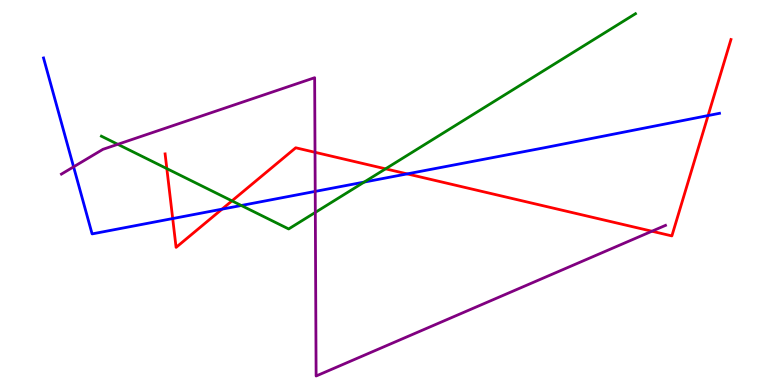[{'lines': ['blue', 'red'], 'intersections': [{'x': 2.23, 'y': 4.32}, {'x': 2.86, 'y': 4.57}, {'x': 5.25, 'y': 5.48}, {'x': 9.14, 'y': 7.0}]}, {'lines': ['green', 'red'], 'intersections': [{'x': 2.15, 'y': 5.62}, {'x': 2.99, 'y': 4.78}, {'x': 4.97, 'y': 5.61}]}, {'lines': ['purple', 'red'], 'intersections': [{'x': 4.06, 'y': 6.04}, {'x': 8.41, 'y': 3.99}]}, {'lines': ['blue', 'green'], 'intersections': [{'x': 3.11, 'y': 4.66}, {'x': 4.7, 'y': 5.27}]}, {'lines': ['blue', 'purple'], 'intersections': [{'x': 0.95, 'y': 5.67}, {'x': 4.07, 'y': 5.03}]}, {'lines': ['green', 'purple'], 'intersections': [{'x': 1.52, 'y': 6.25}, {'x': 4.07, 'y': 4.48}]}]